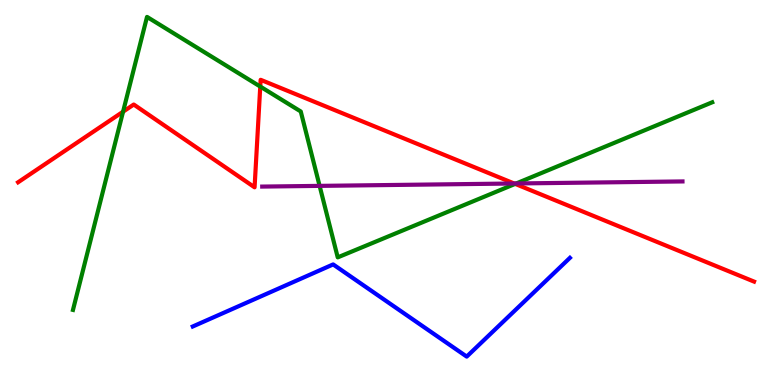[{'lines': ['blue', 'red'], 'intersections': []}, {'lines': ['green', 'red'], 'intersections': [{'x': 1.59, 'y': 7.1}, {'x': 3.36, 'y': 7.75}, {'x': 6.65, 'y': 5.22}]}, {'lines': ['purple', 'red'], 'intersections': [{'x': 6.63, 'y': 5.23}]}, {'lines': ['blue', 'green'], 'intersections': []}, {'lines': ['blue', 'purple'], 'intersections': []}, {'lines': ['green', 'purple'], 'intersections': [{'x': 4.12, 'y': 5.17}, {'x': 6.66, 'y': 5.23}]}]